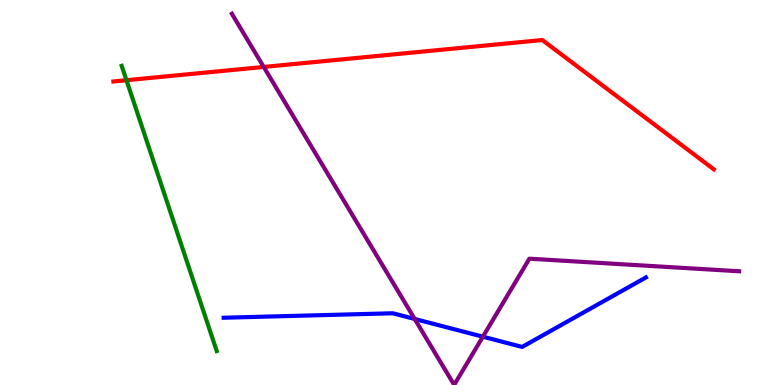[{'lines': ['blue', 'red'], 'intersections': []}, {'lines': ['green', 'red'], 'intersections': [{'x': 1.63, 'y': 7.92}]}, {'lines': ['purple', 'red'], 'intersections': [{'x': 3.4, 'y': 8.26}]}, {'lines': ['blue', 'green'], 'intersections': []}, {'lines': ['blue', 'purple'], 'intersections': [{'x': 5.35, 'y': 1.72}, {'x': 6.23, 'y': 1.25}]}, {'lines': ['green', 'purple'], 'intersections': []}]